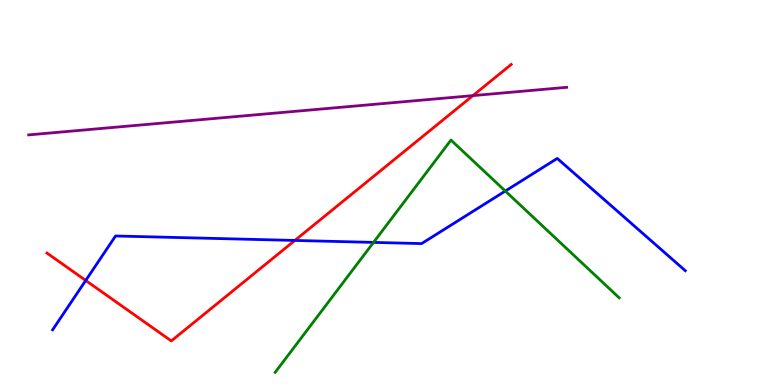[{'lines': ['blue', 'red'], 'intersections': [{'x': 1.11, 'y': 2.72}, {'x': 3.8, 'y': 3.75}]}, {'lines': ['green', 'red'], 'intersections': []}, {'lines': ['purple', 'red'], 'intersections': [{'x': 6.1, 'y': 7.52}]}, {'lines': ['blue', 'green'], 'intersections': [{'x': 4.82, 'y': 3.7}, {'x': 6.52, 'y': 5.04}]}, {'lines': ['blue', 'purple'], 'intersections': []}, {'lines': ['green', 'purple'], 'intersections': []}]